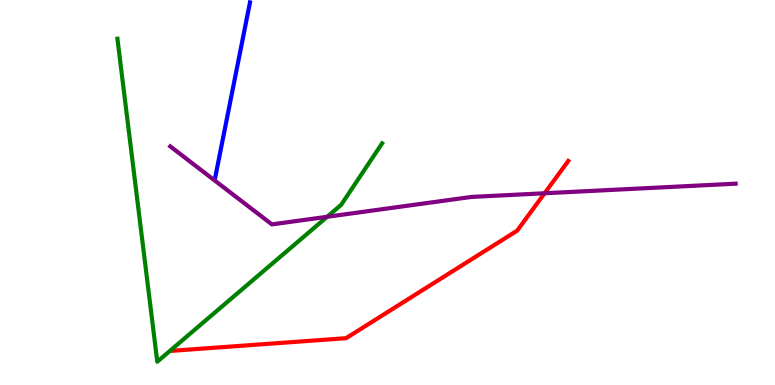[{'lines': ['blue', 'red'], 'intersections': []}, {'lines': ['green', 'red'], 'intersections': []}, {'lines': ['purple', 'red'], 'intersections': [{'x': 7.03, 'y': 4.98}]}, {'lines': ['blue', 'green'], 'intersections': []}, {'lines': ['blue', 'purple'], 'intersections': []}, {'lines': ['green', 'purple'], 'intersections': [{'x': 4.22, 'y': 4.37}]}]